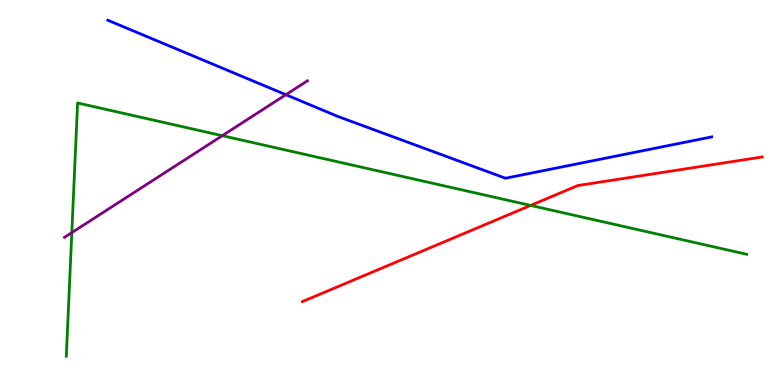[{'lines': ['blue', 'red'], 'intersections': []}, {'lines': ['green', 'red'], 'intersections': [{'x': 6.85, 'y': 4.66}]}, {'lines': ['purple', 'red'], 'intersections': []}, {'lines': ['blue', 'green'], 'intersections': []}, {'lines': ['blue', 'purple'], 'intersections': [{'x': 3.69, 'y': 7.54}]}, {'lines': ['green', 'purple'], 'intersections': [{'x': 0.927, 'y': 3.96}, {'x': 2.87, 'y': 6.48}]}]